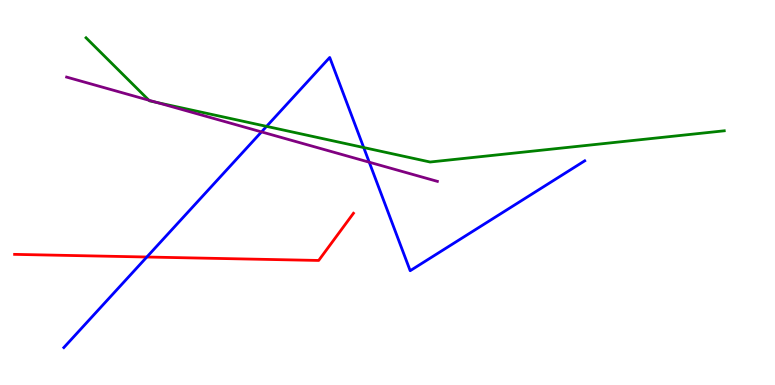[{'lines': ['blue', 'red'], 'intersections': [{'x': 1.89, 'y': 3.32}]}, {'lines': ['green', 'red'], 'intersections': []}, {'lines': ['purple', 'red'], 'intersections': []}, {'lines': ['blue', 'green'], 'intersections': [{'x': 3.44, 'y': 6.72}, {'x': 4.69, 'y': 6.17}]}, {'lines': ['blue', 'purple'], 'intersections': [{'x': 3.37, 'y': 6.57}, {'x': 4.76, 'y': 5.79}]}, {'lines': ['green', 'purple'], 'intersections': [{'x': 1.92, 'y': 7.4}, {'x': 2.02, 'y': 7.34}]}]